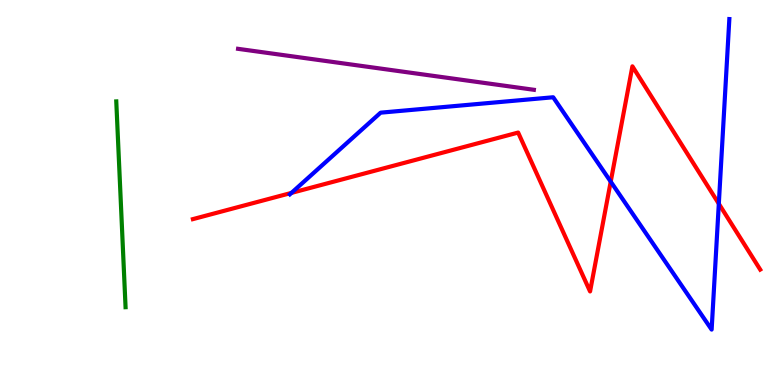[{'lines': ['blue', 'red'], 'intersections': [{'x': 3.76, 'y': 4.99}, {'x': 7.88, 'y': 5.28}, {'x': 9.28, 'y': 4.71}]}, {'lines': ['green', 'red'], 'intersections': []}, {'lines': ['purple', 'red'], 'intersections': []}, {'lines': ['blue', 'green'], 'intersections': []}, {'lines': ['blue', 'purple'], 'intersections': []}, {'lines': ['green', 'purple'], 'intersections': []}]